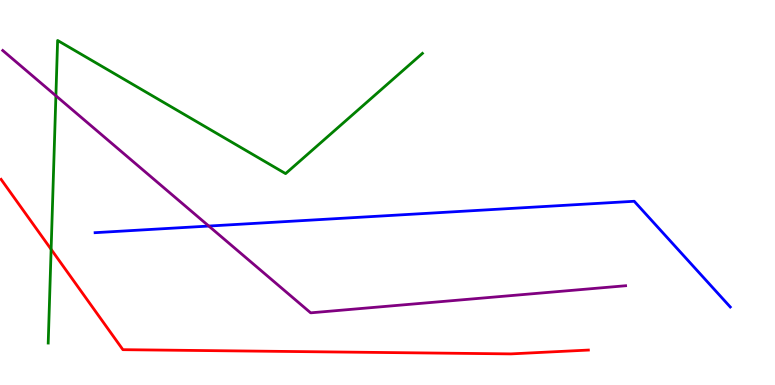[{'lines': ['blue', 'red'], 'intersections': []}, {'lines': ['green', 'red'], 'intersections': [{'x': 0.66, 'y': 3.52}]}, {'lines': ['purple', 'red'], 'intersections': []}, {'lines': ['blue', 'green'], 'intersections': []}, {'lines': ['blue', 'purple'], 'intersections': [{'x': 2.69, 'y': 4.13}]}, {'lines': ['green', 'purple'], 'intersections': [{'x': 0.721, 'y': 7.51}]}]